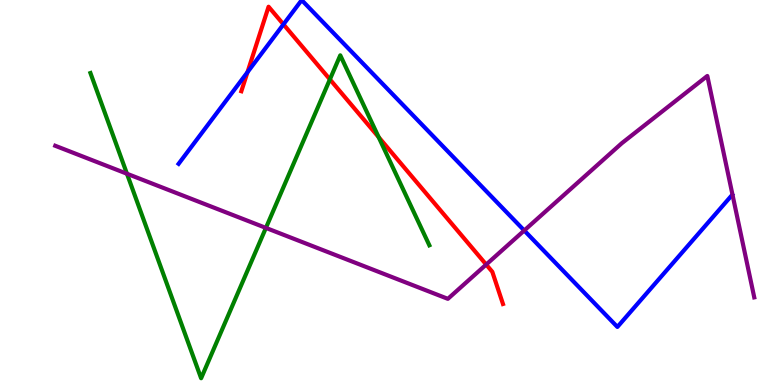[{'lines': ['blue', 'red'], 'intersections': [{'x': 3.19, 'y': 8.12}, {'x': 3.66, 'y': 9.37}]}, {'lines': ['green', 'red'], 'intersections': [{'x': 4.26, 'y': 7.94}, {'x': 4.89, 'y': 6.44}]}, {'lines': ['purple', 'red'], 'intersections': [{'x': 6.27, 'y': 3.13}]}, {'lines': ['blue', 'green'], 'intersections': []}, {'lines': ['blue', 'purple'], 'intersections': [{'x': 6.76, 'y': 4.01}]}, {'lines': ['green', 'purple'], 'intersections': [{'x': 1.64, 'y': 5.49}, {'x': 3.43, 'y': 4.08}]}]